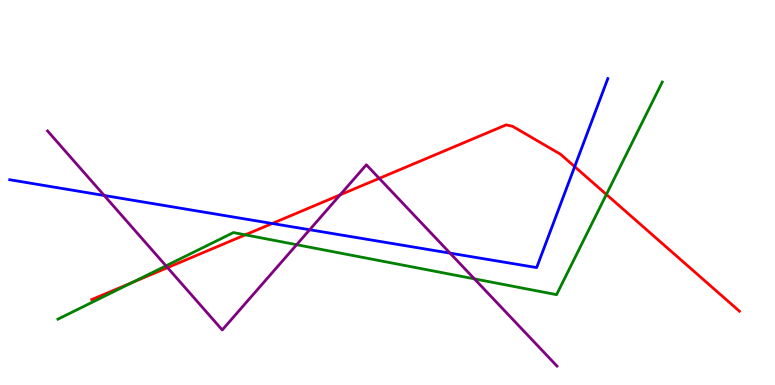[{'lines': ['blue', 'red'], 'intersections': [{'x': 3.51, 'y': 4.2}, {'x': 7.42, 'y': 5.67}]}, {'lines': ['green', 'red'], 'intersections': [{'x': 1.71, 'y': 2.66}, {'x': 3.17, 'y': 3.9}, {'x': 7.82, 'y': 4.95}]}, {'lines': ['purple', 'red'], 'intersections': [{'x': 2.16, 'y': 3.05}, {'x': 4.39, 'y': 4.94}, {'x': 4.89, 'y': 5.37}]}, {'lines': ['blue', 'green'], 'intersections': []}, {'lines': ['blue', 'purple'], 'intersections': [{'x': 1.34, 'y': 4.92}, {'x': 4.0, 'y': 4.03}, {'x': 5.81, 'y': 3.43}]}, {'lines': ['green', 'purple'], 'intersections': [{'x': 2.14, 'y': 3.09}, {'x': 3.83, 'y': 3.64}, {'x': 6.12, 'y': 2.76}]}]